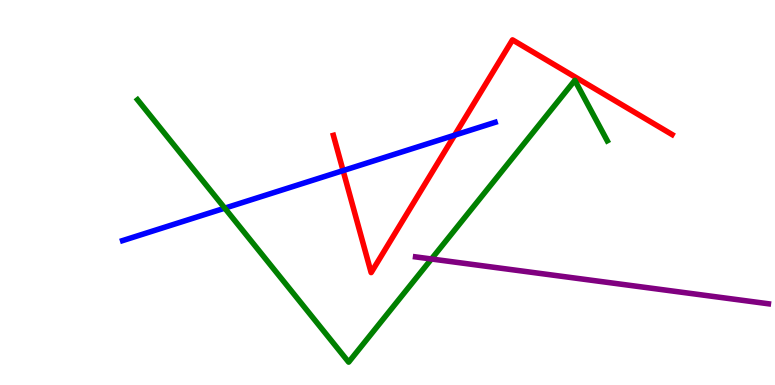[{'lines': ['blue', 'red'], 'intersections': [{'x': 4.43, 'y': 5.57}, {'x': 5.87, 'y': 6.49}]}, {'lines': ['green', 'red'], 'intersections': []}, {'lines': ['purple', 'red'], 'intersections': []}, {'lines': ['blue', 'green'], 'intersections': [{'x': 2.9, 'y': 4.59}]}, {'lines': ['blue', 'purple'], 'intersections': []}, {'lines': ['green', 'purple'], 'intersections': [{'x': 5.57, 'y': 3.27}]}]